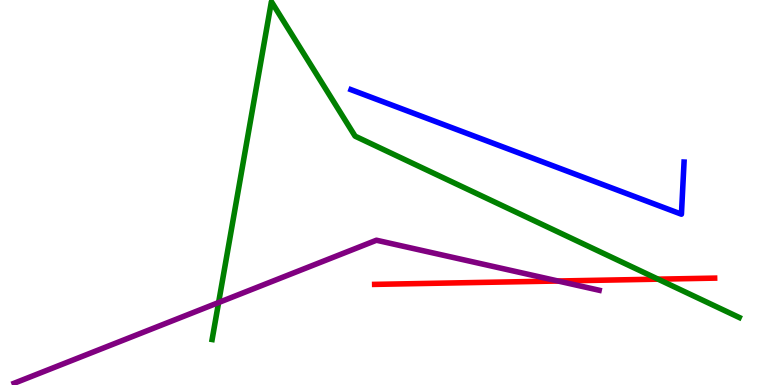[{'lines': ['blue', 'red'], 'intersections': []}, {'lines': ['green', 'red'], 'intersections': [{'x': 8.49, 'y': 2.75}]}, {'lines': ['purple', 'red'], 'intersections': [{'x': 7.2, 'y': 2.7}]}, {'lines': ['blue', 'green'], 'intersections': []}, {'lines': ['blue', 'purple'], 'intersections': []}, {'lines': ['green', 'purple'], 'intersections': [{'x': 2.82, 'y': 2.14}]}]